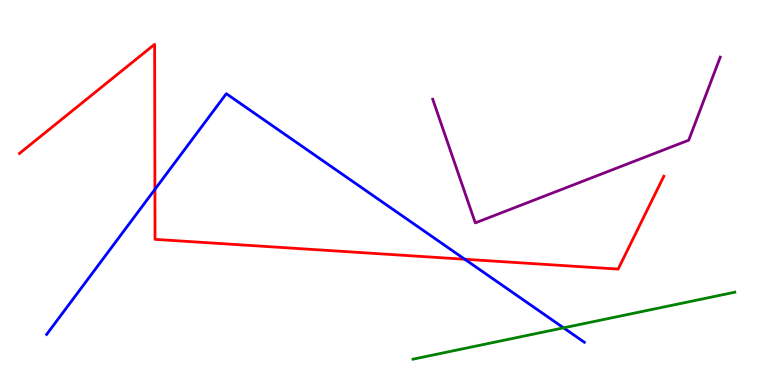[{'lines': ['blue', 'red'], 'intersections': [{'x': 2.0, 'y': 5.08}, {'x': 6.0, 'y': 3.27}]}, {'lines': ['green', 'red'], 'intersections': []}, {'lines': ['purple', 'red'], 'intersections': []}, {'lines': ['blue', 'green'], 'intersections': [{'x': 7.27, 'y': 1.48}]}, {'lines': ['blue', 'purple'], 'intersections': []}, {'lines': ['green', 'purple'], 'intersections': []}]